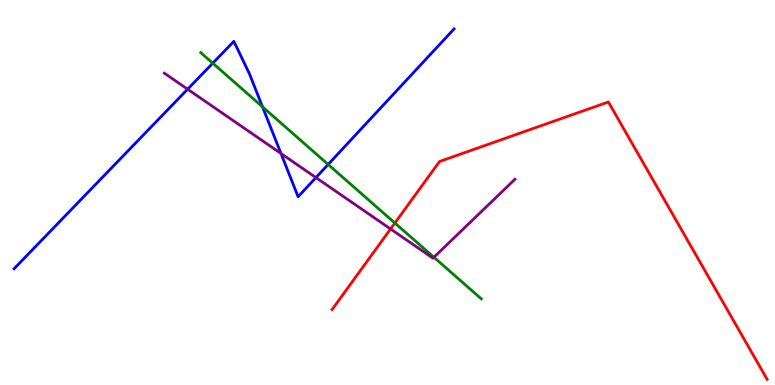[{'lines': ['blue', 'red'], 'intersections': []}, {'lines': ['green', 'red'], 'intersections': [{'x': 5.1, 'y': 4.21}]}, {'lines': ['purple', 'red'], 'intersections': [{'x': 5.04, 'y': 4.05}]}, {'lines': ['blue', 'green'], 'intersections': [{'x': 2.75, 'y': 8.36}, {'x': 3.39, 'y': 7.22}, {'x': 4.23, 'y': 5.73}]}, {'lines': ['blue', 'purple'], 'intersections': [{'x': 2.42, 'y': 7.68}, {'x': 3.63, 'y': 6.01}, {'x': 4.08, 'y': 5.39}]}, {'lines': ['green', 'purple'], 'intersections': [{'x': 5.6, 'y': 3.32}]}]